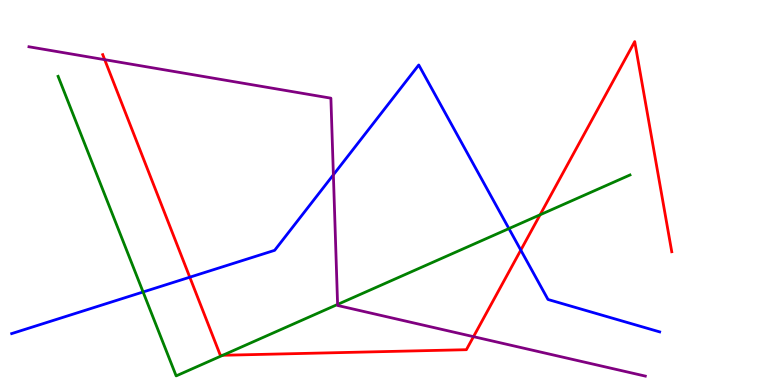[{'lines': ['blue', 'red'], 'intersections': [{'x': 2.45, 'y': 2.8}, {'x': 6.72, 'y': 3.5}]}, {'lines': ['green', 'red'], 'intersections': [{'x': 2.87, 'y': 0.772}, {'x': 6.97, 'y': 4.42}]}, {'lines': ['purple', 'red'], 'intersections': [{'x': 1.35, 'y': 8.45}, {'x': 6.11, 'y': 1.26}]}, {'lines': ['blue', 'green'], 'intersections': [{'x': 1.85, 'y': 2.42}, {'x': 6.57, 'y': 4.06}]}, {'lines': ['blue', 'purple'], 'intersections': [{'x': 4.3, 'y': 5.46}]}, {'lines': ['green', 'purple'], 'intersections': [{'x': 4.36, 'y': 2.09}]}]